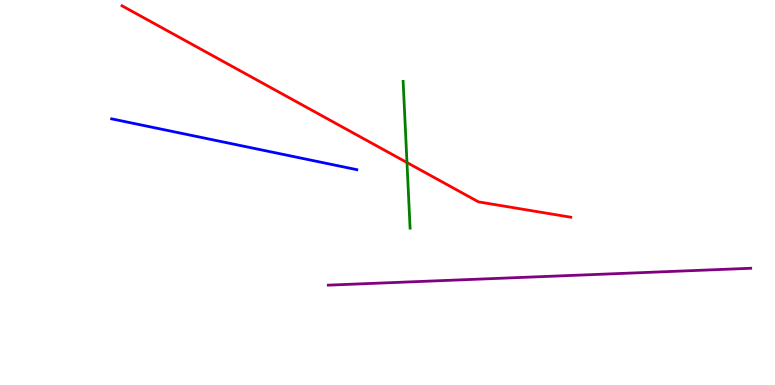[{'lines': ['blue', 'red'], 'intersections': []}, {'lines': ['green', 'red'], 'intersections': [{'x': 5.25, 'y': 5.78}]}, {'lines': ['purple', 'red'], 'intersections': []}, {'lines': ['blue', 'green'], 'intersections': []}, {'lines': ['blue', 'purple'], 'intersections': []}, {'lines': ['green', 'purple'], 'intersections': []}]